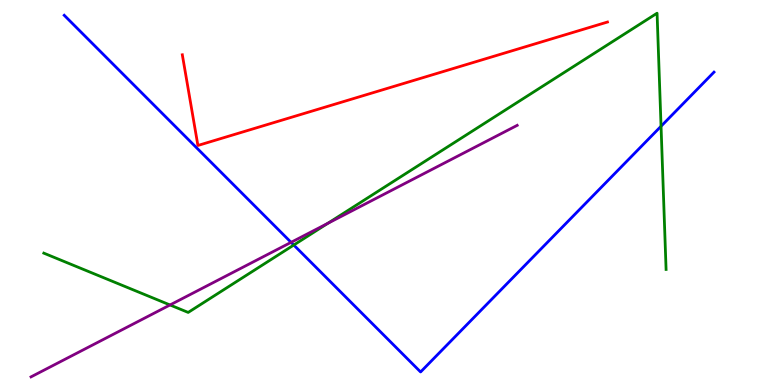[{'lines': ['blue', 'red'], 'intersections': []}, {'lines': ['green', 'red'], 'intersections': []}, {'lines': ['purple', 'red'], 'intersections': []}, {'lines': ['blue', 'green'], 'intersections': [{'x': 3.79, 'y': 3.64}, {'x': 8.53, 'y': 6.72}]}, {'lines': ['blue', 'purple'], 'intersections': [{'x': 3.76, 'y': 3.71}]}, {'lines': ['green', 'purple'], 'intersections': [{'x': 2.19, 'y': 2.08}, {'x': 4.23, 'y': 4.2}]}]